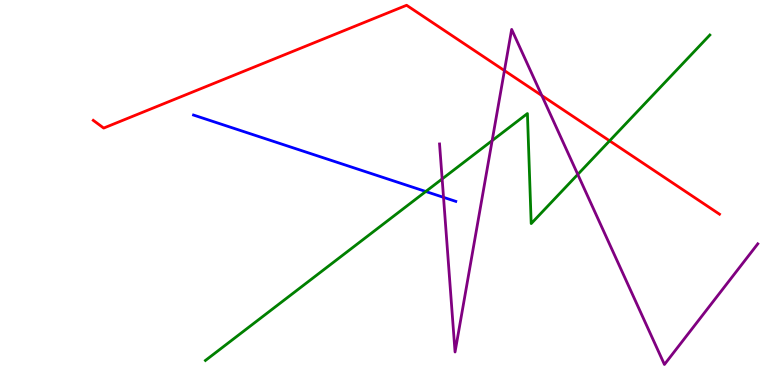[{'lines': ['blue', 'red'], 'intersections': []}, {'lines': ['green', 'red'], 'intersections': [{'x': 7.87, 'y': 6.34}]}, {'lines': ['purple', 'red'], 'intersections': [{'x': 6.51, 'y': 8.17}, {'x': 6.99, 'y': 7.52}]}, {'lines': ['blue', 'green'], 'intersections': [{'x': 5.49, 'y': 5.03}]}, {'lines': ['blue', 'purple'], 'intersections': [{'x': 5.72, 'y': 4.87}]}, {'lines': ['green', 'purple'], 'intersections': [{'x': 5.71, 'y': 5.35}, {'x': 6.35, 'y': 6.35}, {'x': 7.46, 'y': 5.47}]}]